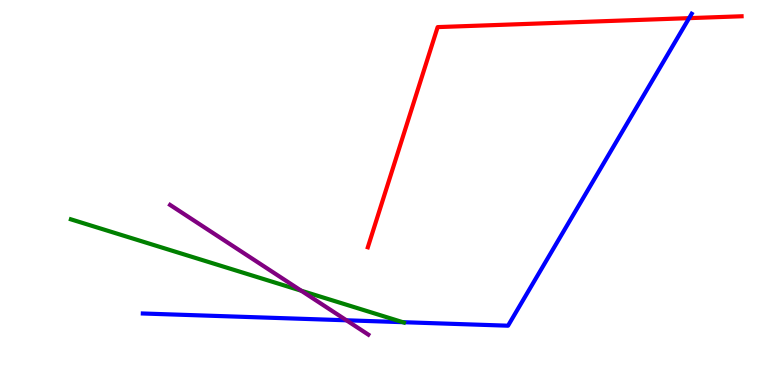[{'lines': ['blue', 'red'], 'intersections': [{'x': 8.89, 'y': 9.53}]}, {'lines': ['green', 'red'], 'intersections': []}, {'lines': ['purple', 'red'], 'intersections': []}, {'lines': ['blue', 'green'], 'intersections': [{'x': 5.2, 'y': 1.63}]}, {'lines': ['blue', 'purple'], 'intersections': [{'x': 4.47, 'y': 1.68}]}, {'lines': ['green', 'purple'], 'intersections': [{'x': 3.89, 'y': 2.45}]}]